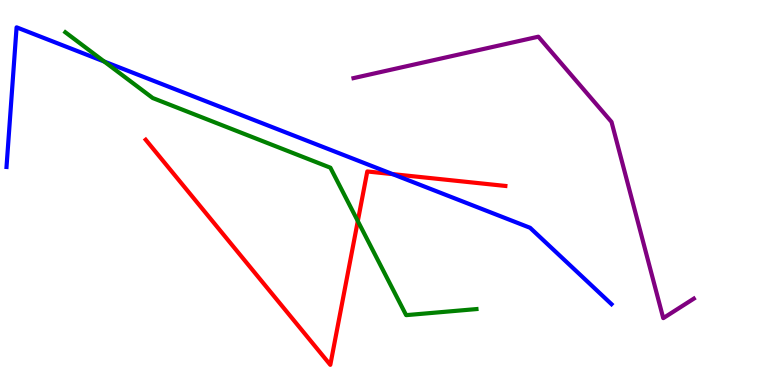[{'lines': ['blue', 'red'], 'intersections': [{'x': 5.07, 'y': 5.48}]}, {'lines': ['green', 'red'], 'intersections': [{'x': 4.62, 'y': 4.26}]}, {'lines': ['purple', 'red'], 'intersections': []}, {'lines': ['blue', 'green'], 'intersections': [{'x': 1.35, 'y': 8.4}]}, {'lines': ['blue', 'purple'], 'intersections': []}, {'lines': ['green', 'purple'], 'intersections': []}]